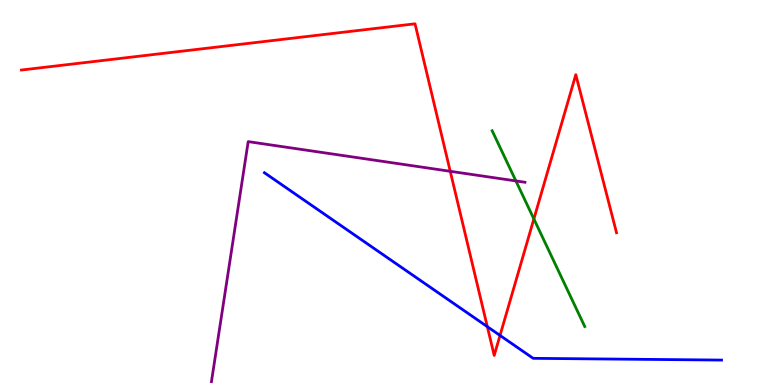[{'lines': ['blue', 'red'], 'intersections': [{'x': 6.29, 'y': 1.51}, {'x': 6.45, 'y': 1.29}]}, {'lines': ['green', 'red'], 'intersections': [{'x': 6.89, 'y': 4.31}]}, {'lines': ['purple', 'red'], 'intersections': [{'x': 5.81, 'y': 5.55}]}, {'lines': ['blue', 'green'], 'intersections': []}, {'lines': ['blue', 'purple'], 'intersections': []}, {'lines': ['green', 'purple'], 'intersections': [{'x': 6.66, 'y': 5.3}]}]